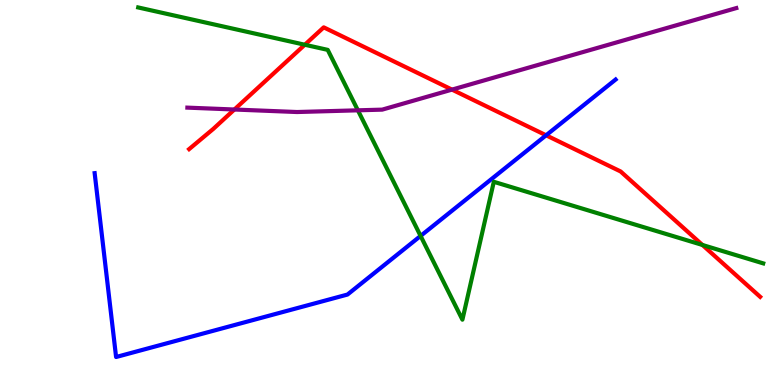[{'lines': ['blue', 'red'], 'intersections': [{'x': 7.05, 'y': 6.49}]}, {'lines': ['green', 'red'], 'intersections': [{'x': 3.93, 'y': 8.84}, {'x': 9.06, 'y': 3.64}]}, {'lines': ['purple', 'red'], 'intersections': [{'x': 3.02, 'y': 7.16}, {'x': 5.83, 'y': 7.67}]}, {'lines': ['blue', 'green'], 'intersections': [{'x': 5.43, 'y': 3.87}]}, {'lines': ['blue', 'purple'], 'intersections': []}, {'lines': ['green', 'purple'], 'intersections': [{'x': 4.62, 'y': 7.13}]}]